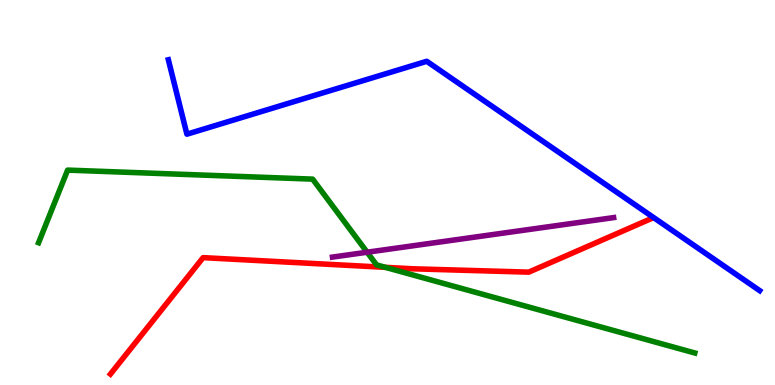[{'lines': ['blue', 'red'], 'intersections': []}, {'lines': ['green', 'red'], 'intersections': [{'x': 4.97, 'y': 3.06}]}, {'lines': ['purple', 'red'], 'intersections': []}, {'lines': ['blue', 'green'], 'intersections': []}, {'lines': ['blue', 'purple'], 'intersections': []}, {'lines': ['green', 'purple'], 'intersections': [{'x': 4.74, 'y': 3.45}]}]